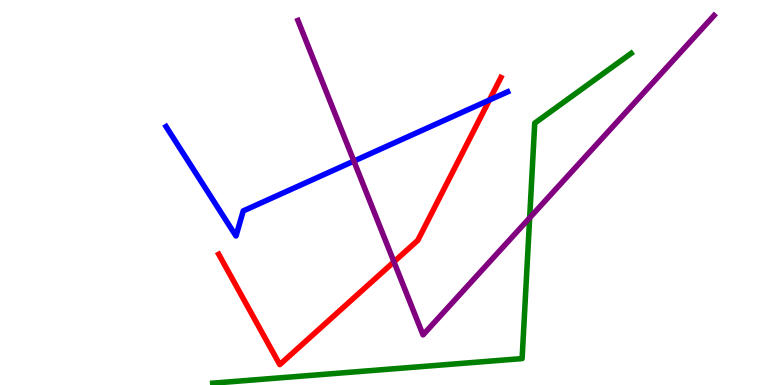[{'lines': ['blue', 'red'], 'intersections': [{'x': 6.31, 'y': 7.4}]}, {'lines': ['green', 'red'], 'intersections': []}, {'lines': ['purple', 'red'], 'intersections': [{'x': 5.08, 'y': 3.2}]}, {'lines': ['blue', 'green'], 'intersections': []}, {'lines': ['blue', 'purple'], 'intersections': [{'x': 4.57, 'y': 5.82}]}, {'lines': ['green', 'purple'], 'intersections': [{'x': 6.83, 'y': 4.34}]}]